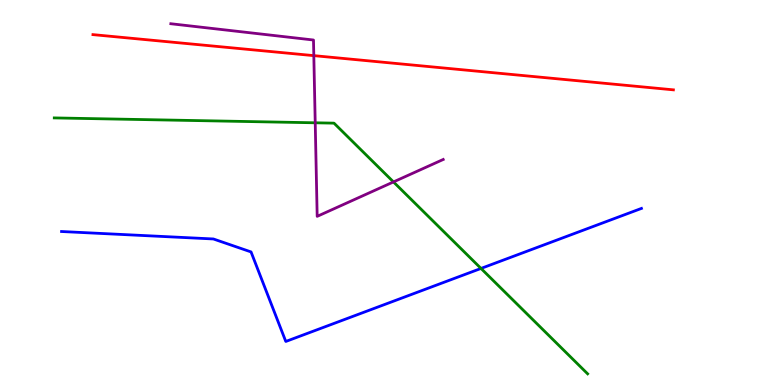[{'lines': ['blue', 'red'], 'intersections': []}, {'lines': ['green', 'red'], 'intersections': []}, {'lines': ['purple', 'red'], 'intersections': [{'x': 4.05, 'y': 8.55}]}, {'lines': ['blue', 'green'], 'intersections': [{'x': 6.21, 'y': 3.03}]}, {'lines': ['blue', 'purple'], 'intersections': []}, {'lines': ['green', 'purple'], 'intersections': [{'x': 4.07, 'y': 6.81}, {'x': 5.08, 'y': 5.27}]}]